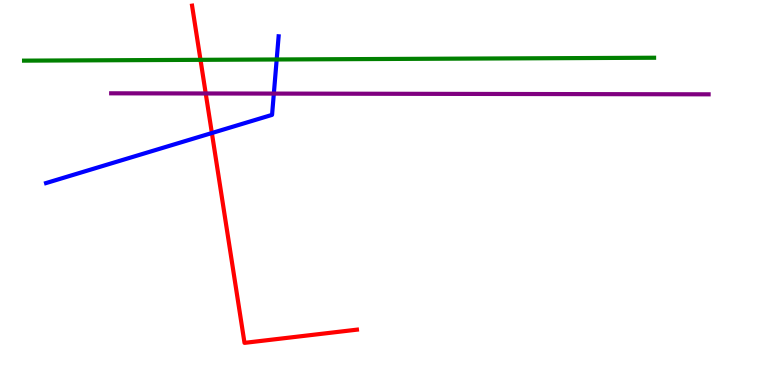[{'lines': ['blue', 'red'], 'intersections': [{'x': 2.73, 'y': 6.54}]}, {'lines': ['green', 'red'], 'intersections': [{'x': 2.59, 'y': 8.45}]}, {'lines': ['purple', 'red'], 'intersections': [{'x': 2.65, 'y': 7.57}]}, {'lines': ['blue', 'green'], 'intersections': [{'x': 3.57, 'y': 8.46}]}, {'lines': ['blue', 'purple'], 'intersections': [{'x': 3.53, 'y': 7.57}]}, {'lines': ['green', 'purple'], 'intersections': []}]